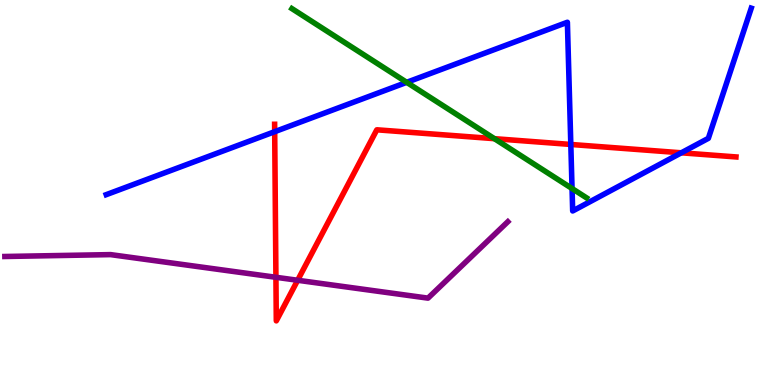[{'lines': ['blue', 'red'], 'intersections': [{'x': 3.54, 'y': 6.58}, {'x': 7.37, 'y': 6.25}, {'x': 8.79, 'y': 6.03}]}, {'lines': ['green', 'red'], 'intersections': [{'x': 6.38, 'y': 6.4}]}, {'lines': ['purple', 'red'], 'intersections': [{'x': 3.56, 'y': 2.8}, {'x': 3.84, 'y': 2.72}]}, {'lines': ['blue', 'green'], 'intersections': [{'x': 5.25, 'y': 7.86}, {'x': 7.38, 'y': 5.1}]}, {'lines': ['blue', 'purple'], 'intersections': []}, {'lines': ['green', 'purple'], 'intersections': []}]